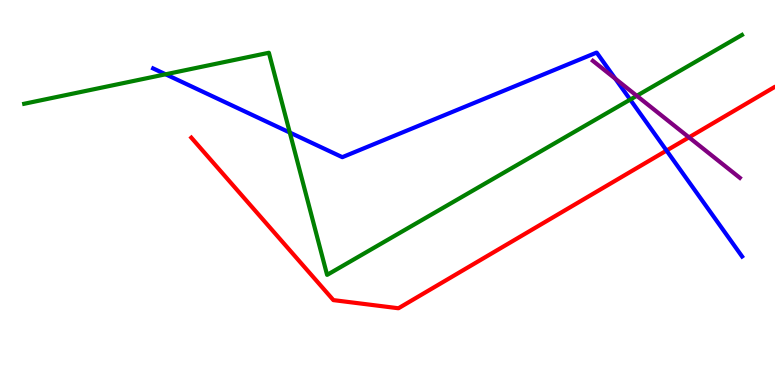[{'lines': ['blue', 'red'], 'intersections': [{'x': 8.6, 'y': 6.09}]}, {'lines': ['green', 'red'], 'intersections': []}, {'lines': ['purple', 'red'], 'intersections': [{'x': 8.89, 'y': 6.43}]}, {'lines': ['blue', 'green'], 'intersections': [{'x': 2.14, 'y': 8.07}, {'x': 3.74, 'y': 6.56}, {'x': 8.13, 'y': 7.41}]}, {'lines': ['blue', 'purple'], 'intersections': [{'x': 7.94, 'y': 7.96}]}, {'lines': ['green', 'purple'], 'intersections': [{'x': 8.22, 'y': 7.51}]}]